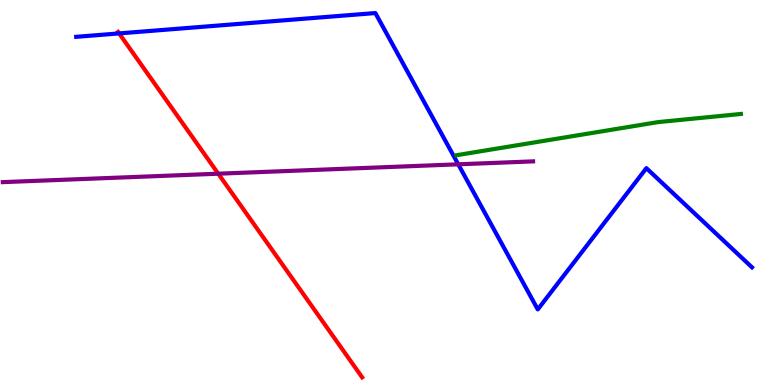[{'lines': ['blue', 'red'], 'intersections': [{'x': 1.54, 'y': 9.13}]}, {'lines': ['green', 'red'], 'intersections': []}, {'lines': ['purple', 'red'], 'intersections': [{'x': 2.82, 'y': 5.49}]}, {'lines': ['blue', 'green'], 'intersections': []}, {'lines': ['blue', 'purple'], 'intersections': [{'x': 5.91, 'y': 5.73}]}, {'lines': ['green', 'purple'], 'intersections': []}]